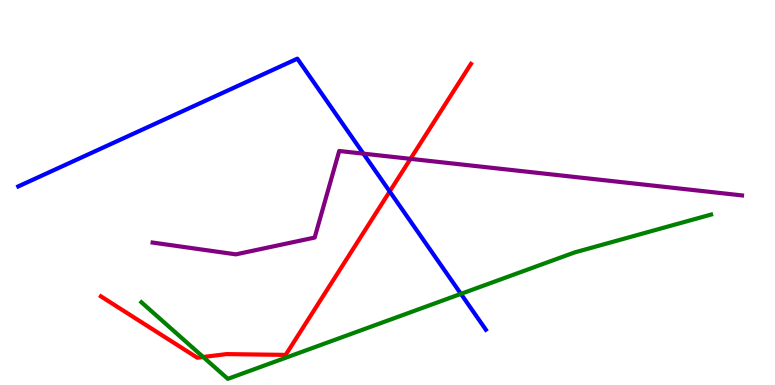[{'lines': ['blue', 'red'], 'intersections': [{'x': 5.03, 'y': 5.03}]}, {'lines': ['green', 'red'], 'intersections': [{'x': 2.62, 'y': 0.727}]}, {'lines': ['purple', 'red'], 'intersections': [{'x': 5.3, 'y': 5.87}]}, {'lines': ['blue', 'green'], 'intersections': [{'x': 5.95, 'y': 2.37}]}, {'lines': ['blue', 'purple'], 'intersections': [{'x': 4.69, 'y': 6.01}]}, {'lines': ['green', 'purple'], 'intersections': []}]